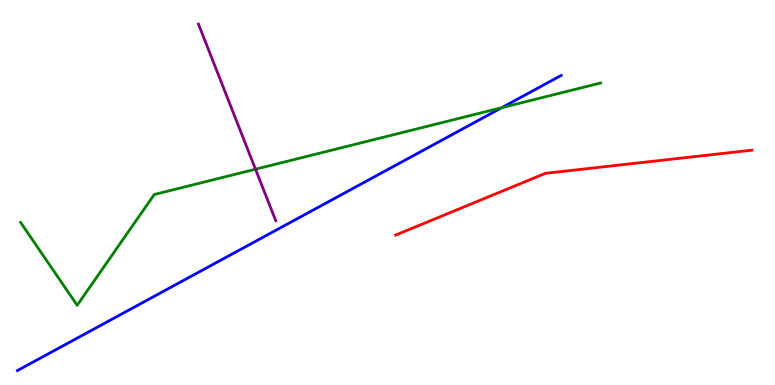[{'lines': ['blue', 'red'], 'intersections': []}, {'lines': ['green', 'red'], 'intersections': []}, {'lines': ['purple', 'red'], 'intersections': []}, {'lines': ['blue', 'green'], 'intersections': [{'x': 6.47, 'y': 7.2}]}, {'lines': ['blue', 'purple'], 'intersections': []}, {'lines': ['green', 'purple'], 'intersections': [{'x': 3.3, 'y': 5.6}]}]